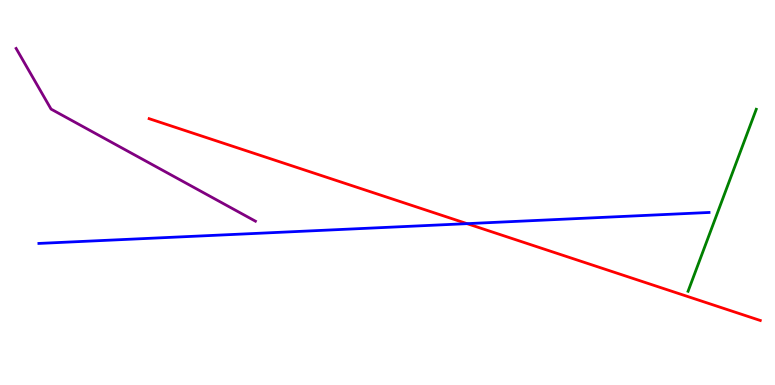[{'lines': ['blue', 'red'], 'intersections': [{'x': 6.03, 'y': 4.19}]}, {'lines': ['green', 'red'], 'intersections': []}, {'lines': ['purple', 'red'], 'intersections': []}, {'lines': ['blue', 'green'], 'intersections': []}, {'lines': ['blue', 'purple'], 'intersections': []}, {'lines': ['green', 'purple'], 'intersections': []}]